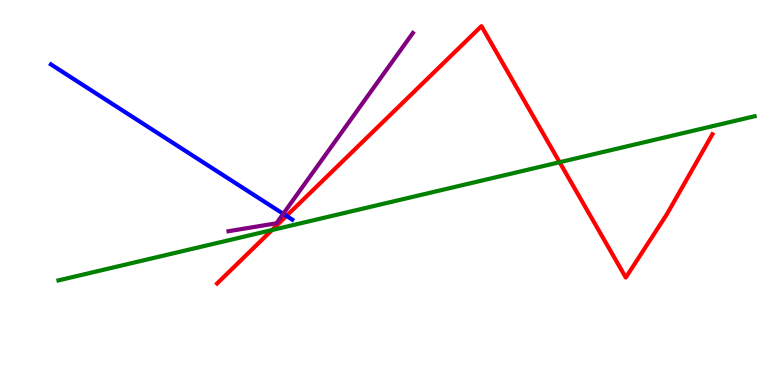[{'lines': ['blue', 'red'], 'intersections': [{'x': 3.7, 'y': 4.39}]}, {'lines': ['green', 'red'], 'intersections': [{'x': 3.51, 'y': 4.02}, {'x': 7.22, 'y': 5.79}]}, {'lines': ['purple', 'red'], 'intersections': []}, {'lines': ['blue', 'green'], 'intersections': []}, {'lines': ['blue', 'purple'], 'intersections': [{'x': 3.65, 'y': 4.45}]}, {'lines': ['green', 'purple'], 'intersections': []}]